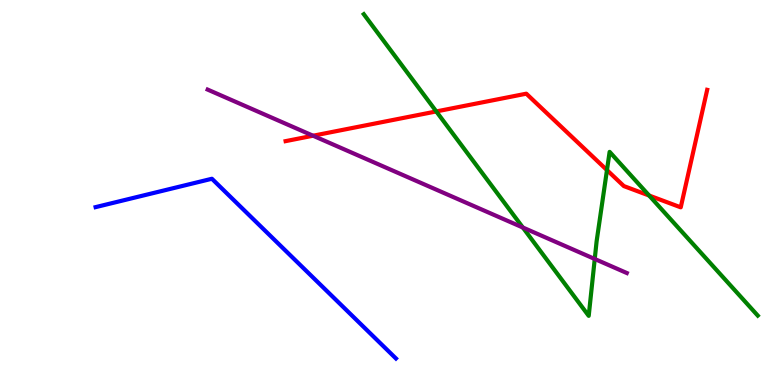[{'lines': ['blue', 'red'], 'intersections': []}, {'lines': ['green', 'red'], 'intersections': [{'x': 5.63, 'y': 7.11}, {'x': 7.83, 'y': 5.58}, {'x': 8.38, 'y': 4.92}]}, {'lines': ['purple', 'red'], 'intersections': [{'x': 4.04, 'y': 6.47}]}, {'lines': ['blue', 'green'], 'intersections': []}, {'lines': ['blue', 'purple'], 'intersections': []}, {'lines': ['green', 'purple'], 'intersections': [{'x': 6.75, 'y': 4.09}, {'x': 7.67, 'y': 3.27}]}]